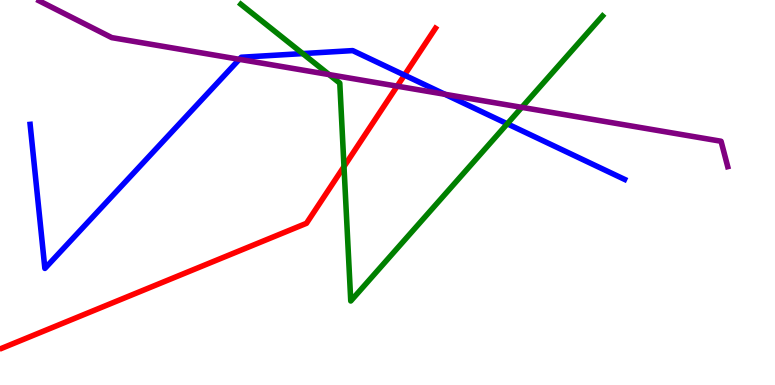[{'lines': ['blue', 'red'], 'intersections': [{'x': 5.22, 'y': 8.05}]}, {'lines': ['green', 'red'], 'intersections': [{'x': 4.44, 'y': 5.67}]}, {'lines': ['purple', 'red'], 'intersections': [{'x': 5.12, 'y': 7.76}]}, {'lines': ['blue', 'green'], 'intersections': [{'x': 3.91, 'y': 8.61}, {'x': 6.55, 'y': 6.78}]}, {'lines': ['blue', 'purple'], 'intersections': [{'x': 3.09, 'y': 8.46}, {'x': 5.74, 'y': 7.55}]}, {'lines': ['green', 'purple'], 'intersections': [{'x': 4.25, 'y': 8.06}, {'x': 6.73, 'y': 7.21}]}]